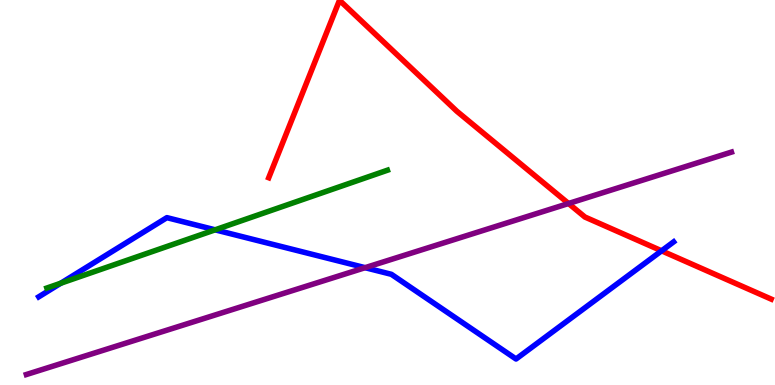[{'lines': ['blue', 'red'], 'intersections': [{'x': 8.54, 'y': 3.49}]}, {'lines': ['green', 'red'], 'intersections': []}, {'lines': ['purple', 'red'], 'intersections': [{'x': 7.34, 'y': 4.71}]}, {'lines': ['blue', 'green'], 'intersections': [{'x': 0.784, 'y': 2.64}, {'x': 2.78, 'y': 4.03}]}, {'lines': ['blue', 'purple'], 'intersections': [{'x': 4.71, 'y': 3.05}]}, {'lines': ['green', 'purple'], 'intersections': []}]